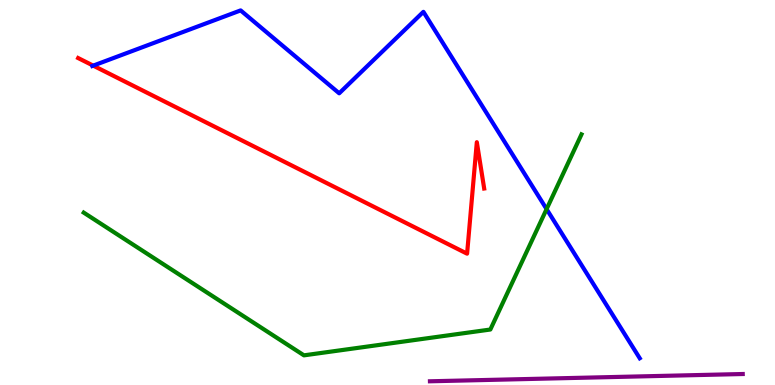[{'lines': ['blue', 'red'], 'intersections': [{'x': 1.2, 'y': 8.3}]}, {'lines': ['green', 'red'], 'intersections': []}, {'lines': ['purple', 'red'], 'intersections': []}, {'lines': ['blue', 'green'], 'intersections': [{'x': 7.05, 'y': 4.57}]}, {'lines': ['blue', 'purple'], 'intersections': []}, {'lines': ['green', 'purple'], 'intersections': []}]